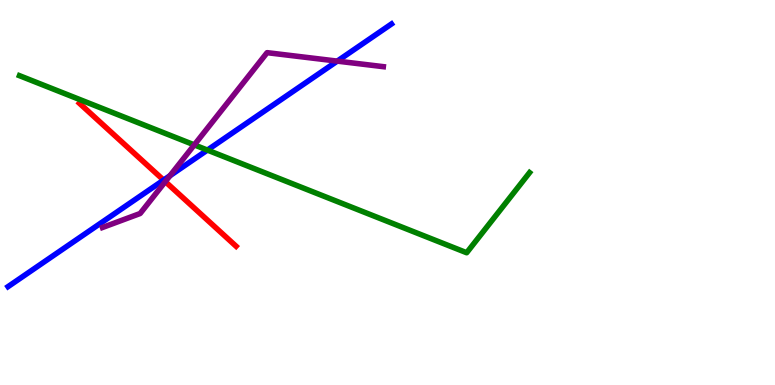[{'lines': ['blue', 'red'], 'intersections': [{'x': 2.11, 'y': 5.32}]}, {'lines': ['green', 'red'], 'intersections': []}, {'lines': ['purple', 'red'], 'intersections': [{'x': 2.13, 'y': 5.28}]}, {'lines': ['blue', 'green'], 'intersections': [{'x': 2.68, 'y': 6.1}]}, {'lines': ['blue', 'purple'], 'intersections': [{'x': 2.19, 'y': 5.44}, {'x': 4.35, 'y': 8.41}]}, {'lines': ['green', 'purple'], 'intersections': [{'x': 2.51, 'y': 6.24}]}]